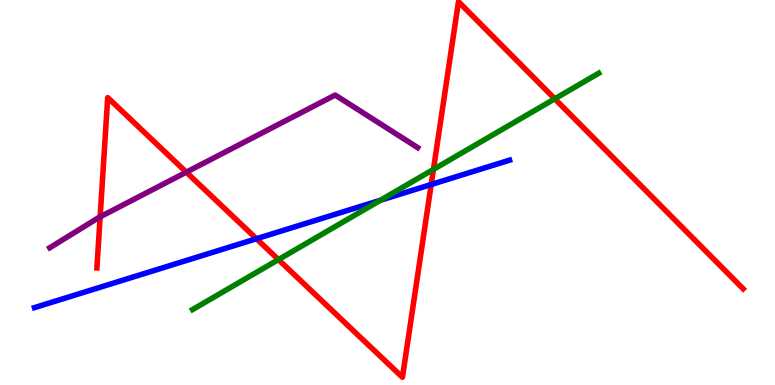[{'lines': ['blue', 'red'], 'intersections': [{'x': 3.31, 'y': 3.8}, {'x': 5.56, 'y': 5.21}]}, {'lines': ['green', 'red'], 'intersections': [{'x': 3.59, 'y': 3.26}, {'x': 5.59, 'y': 5.6}, {'x': 7.16, 'y': 7.43}]}, {'lines': ['purple', 'red'], 'intersections': [{'x': 1.29, 'y': 4.37}, {'x': 2.4, 'y': 5.53}]}, {'lines': ['blue', 'green'], 'intersections': [{'x': 4.91, 'y': 4.8}]}, {'lines': ['blue', 'purple'], 'intersections': []}, {'lines': ['green', 'purple'], 'intersections': []}]